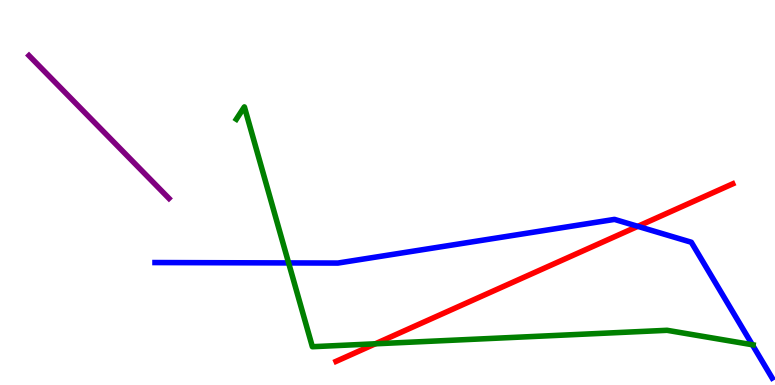[{'lines': ['blue', 'red'], 'intersections': [{'x': 8.23, 'y': 4.12}]}, {'lines': ['green', 'red'], 'intersections': [{'x': 4.84, 'y': 1.07}]}, {'lines': ['purple', 'red'], 'intersections': []}, {'lines': ['blue', 'green'], 'intersections': [{'x': 3.72, 'y': 3.17}, {'x': 9.71, 'y': 1.05}]}, {'lines': ['blue', 'purple'], 'intersections': []}, {'lines': ['green', 'purple'], 'intersections': []}]